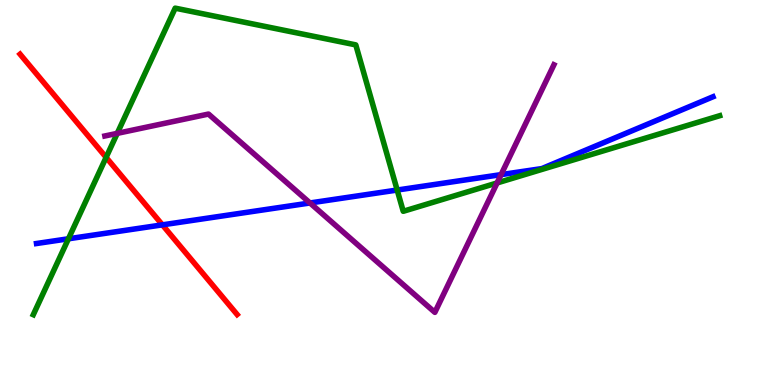[{'lines': ['blue', 'red'], 'intersections': [{'x': 2.1, 'y': 4.16}]}, {'lines': ['green', 'red'], 'intersections': [{'x': 1.37, 'y': 5.91}]}, {'lines': ['purple', 'red'], 'intersections': []}, {'lines': ['blue', 'green'], 'intersections': [{'x': 0.883, 'y': 3.8}, {'x': 5.12, 'y': 5.06}]}, {'lines': ['blue', 'purple'], 'intersections': [{'x': 4.0, 'y': 4.73}, {'x': 6.47, 'y': 5.46}]}, {'lines': ['green', 'purple'], 'intersections': [{'x': 1.51, 'y': 6.54}, {'x': 6.41, 'y': 5.25}]}]